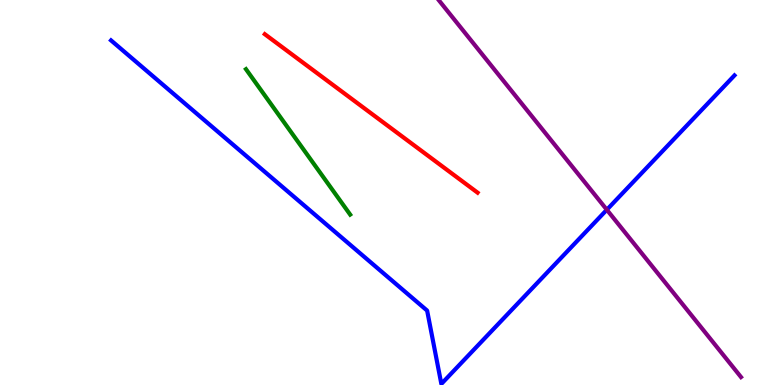[{'lines': ['blue', 'red'], 'intersections': []}, {'lines': ['green', 'red'], 'intersections': []}, {'lines': ['purple', 'red'], 'intersections': []}, {'lines': ['blue', 'green'], 'intersections': []}, {'lines': ['blue', 'purple'], 'intersections': [{'x': 7.83, 'y': 4.55}]}, {'lines': ['green', 'purple'], 'intersections': []}]